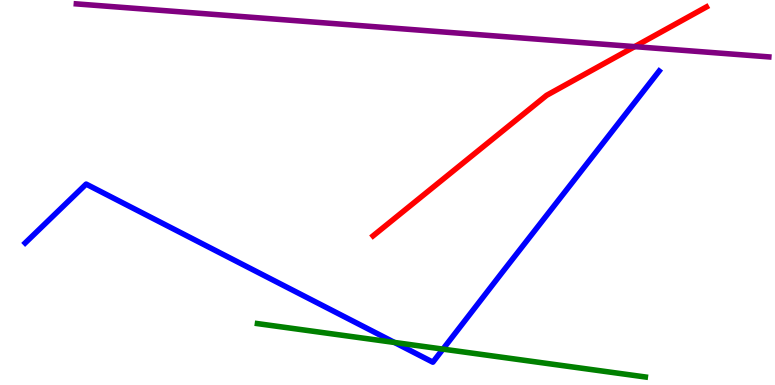[{'lines': ['blue', 'red'], 'intersections': []}, {'lines': ['green', 'red'], 'intersections': []}, {'lines': ['purple', 'red'], 'intersections': [{'x': 8.19, 'y': 8.79}]}, {'lines': ['blue', 'green'], 'intersections': [{'x': 5.09, 'y': 1.11}, {'x': 5.72, 'y': 0.932}]}, {'lines': ['blue', 'purple'], 'intersections': []}, {'lines': ['green', 'purple'], 'intersections': []}]